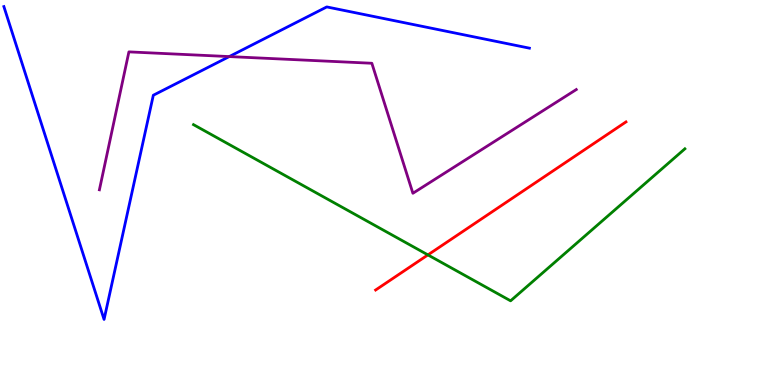[{'lines': ['blue', 'red'], 'intersections': []}, {'lines': ['green', 'red'], 'intersections': [{'x': 5.52, 'y': 3.38}]}, {'lines': ['purple', 'red'], 'intersections': []}, {'lines': ['blue', 'green'], 'intersections': []}, {'lines': ['blue', 'purple'], 'intersections': [{'x': 2.96, 'y': 8.53}]}, {'lines': ['green', 'purple'], 'intersections': []}]